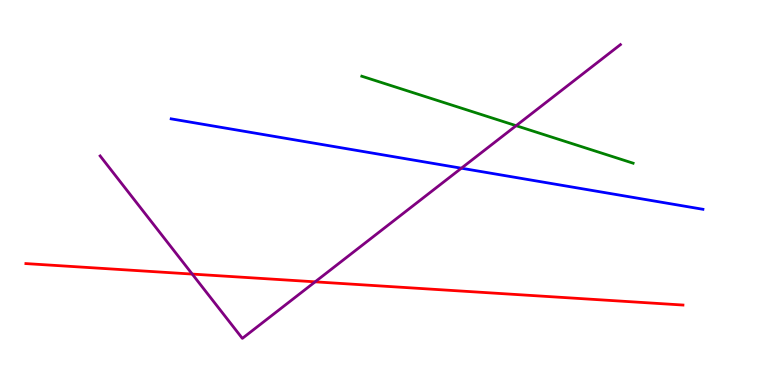[{'lines': ['blue', 'red'], 'intersections': []}, {'lines': ['green', 'red'], 'intersections': []}, {'lines': ['purple', 'red'], 'intersections': [{'x': 2.48, 'y': 2.88}, {'x': 4.07, 'y': 2.68}]}, {'lines': ['blue', 'green'], 'intersections': []}, {'lines': ['blue', 'purple'], 'intersections': [{'x': 5.95, 'y': 5.63}]}, {'lines': ['green', 'purple'], 'intersections': [{'x': 6.66, 'y': 6.74}]}]